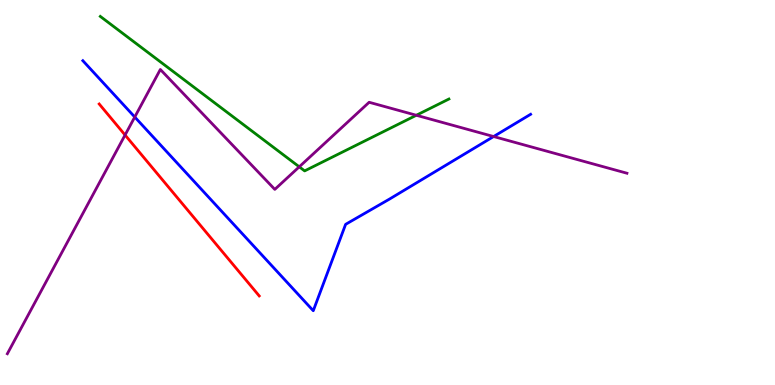[{'lines': ['blue', 'red'], 'intersections': []}, {'lines': ['green', 'red'], 'intersections': []}, {'lines': ['purple', 'red'], 'intersections': [{'x': 1.61, 'y': 6.49}]}, {'lines': ['blue', 'green'], 'intersections': []}, {'lines': ['blue', 'purple'], 'intersections': [{'x': 1.74, 'y': 6.96}, {'x': 6.37, 'y': 6.45}]}, {'lines': ['green', 'purple'], 'intersections': [{'x': 3.86, 'y': 5.67}, {'x': 5.37, 'y': 7.01}]}]